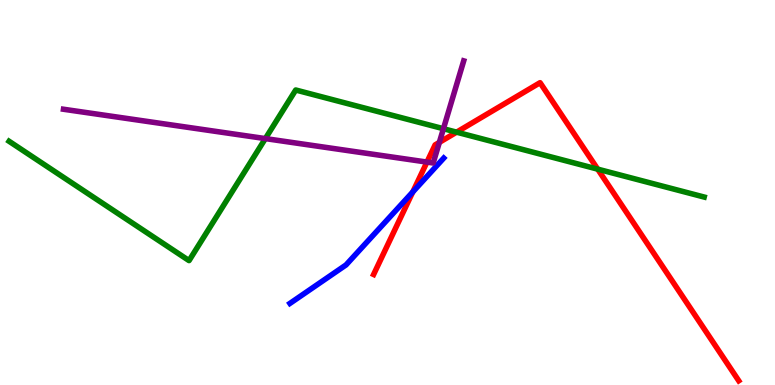[{'lines': ['blue', 'red'], 'intersections': [{'x': 5.33, 'y': 5.01}]}, {'lines': ['green', 'red'], 'intersections': [{'x': 5.89, 'y': 6.57}, {'x': 7.71, 'y': 5.61}]}, {'lines': ['purple', 'red'], 'intersections': [{'x': 5.51, 'y': 5.79}, {'x': 5.67, 'y': 6.3}]}, {'lines': ['blue', 'green'], 'intersections': []}, {'lines': ['blue', 'purple'], 'intersections': []}, {'lines': ['green', 'purple'], 'intersections': [{'x': 3.42, 'y': 6.4}, {'x': 5.72, 'y': 6.66}]}]